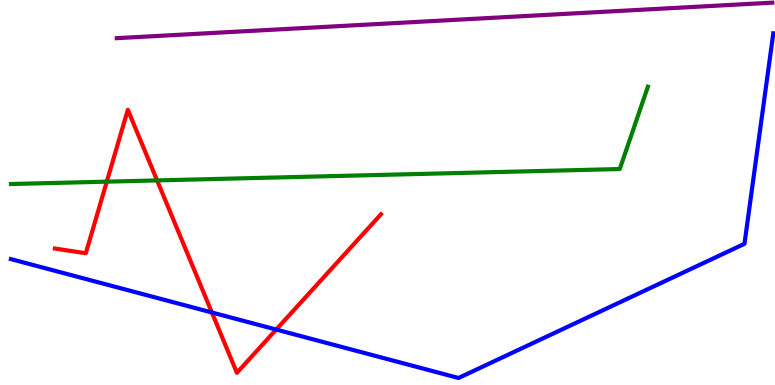[{'lines': ['blue', 'red'], 'intersections': [{'x': 2.73, 'y': 1.88}, {'x': 3.56, 'y': 1.44}]}, {'lines': ['green', 'red'], 'intersections': [{'x': 1.38, 'y': 5.28}, {'x': 2.03, 'y': 5.31}]}, {'lines': ['purple', 'red'], 'intersections': []}, {'lines': ['blue', 'green'], 'intersections': []}, {'lines': ['blue', 'purple'], 'intersections': []}, {'lines': ['green', 'purple'], 'intersections': []}]